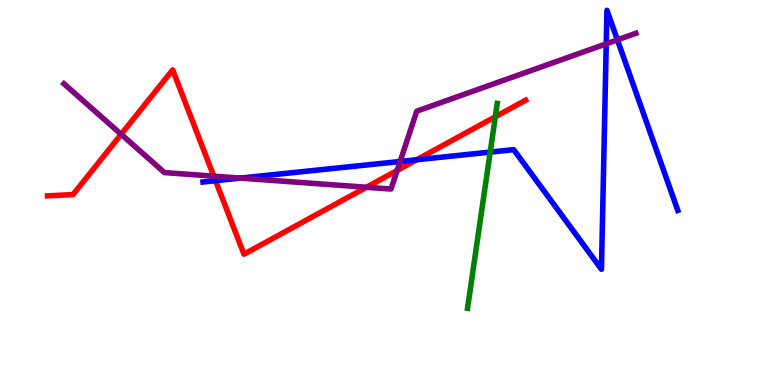[{'lines': ['blue', 'red'], 'intersections': [{'x': 2.78, 'y': 5.31}, {'x': 5.38, 'y': 5.85}]}, {'lines': ['green', 'red'], 'intersections': [{'x': 6.39, 'y': 6.97}]}, {'lines': ['purple', 'red'], 'intersections': [{'x': 1.56, 'y': 6.51}, {'x': 2.76, 'y': 5.42}, {'x': 4.73, 'y': 5.14}, {'x': 5.12, 'y': 5.57}]}, {'lines': ['blue', 'green'], 'intersections': [{'x': 6.32, 'y': 6.05}]}, {'lines': ['blue', 'purple'], 'intersections': [{'x': 3.1, 'y': 5.37}, {'x': 5.16, 'y': 5.81}, {'x': 7.82, 'y': 8.86}, {'x': 7.97, 'y': 8.96}]}, {'lines': ['green', 'purple'], 'intersections': []}]